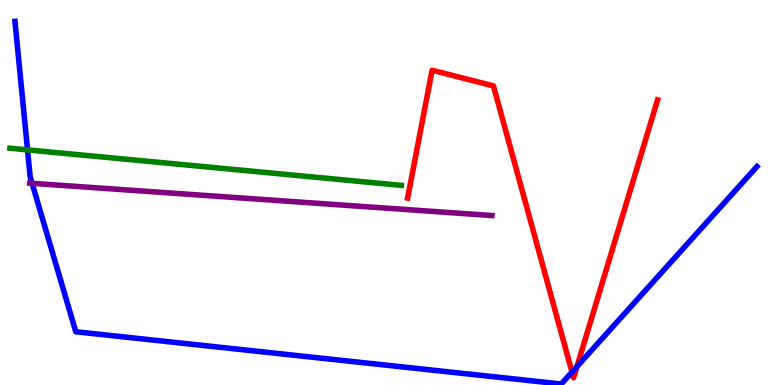[{'lines': ['blue', 'red'], 'intersections': [{'x': 7.38, 'y': 0.336}, {'x': 7.44, 'y': 0.479}]}, {'lines': ['green', 'red'], 'intersections': []}, {'lines': ['purple', 'red'], 'intersections': []}, {'lines': ['blue', 'green'], 'intersections': [{'x': 0.355, 'y': 6.11}]}, {'lines': ['blue', 'purple'], 'intersections': [{'x': 0.414, 'y': 5.24}]}, {'lines': ['green', 'purple'], 'intersections': []}]